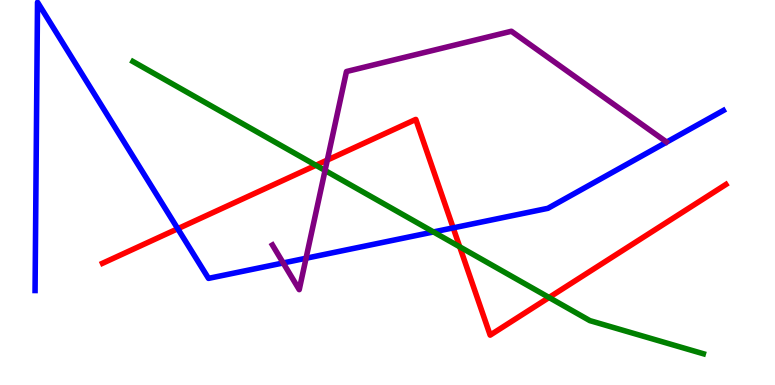[{'lines': ['blue', 'red'], 'intersections': [{'x': 2.29, 'y': 4.06}, {'x': 5.85, 'y': 4.08}]}, {'lines': ['green', 'red'], 'intersections': [{'x': 4.08, 'y': 5.71}, {'x': 5.93, 'y': 3.59}, {'x': 7.08, 'y': 2.27}]}, {'lines': ['purple', 'red'], 'intersections': [{'x': 4.22, 'y': 5.84}]}, {'lines': ['blue', 'green'], 'intersections': [{'x': 5.59, 'y': 3.98}]}, {'lines': ['blue', 'purple'], 'intersections': [{'x': 3.65, 'y': 3.17}, {'x': 3.95, 'y': 3.29}]}, {'lines': ['green', 'purple'], 'intersections': [{'x': 4.19, 'y': 5.57}]}]